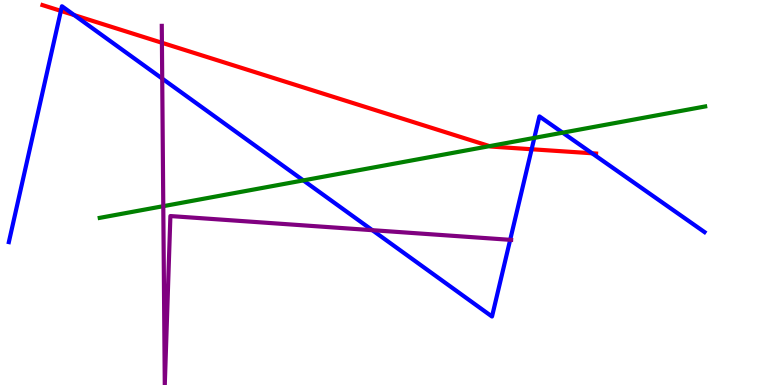[{'lines': ['blue', 'red'], 'intersections': [{'x': 0.786, 'y': 9.72}, {'x': 0.958, 'y': 9.61}, {'x': 6.86, 'y': 6.12}, {'x': 7.64, 'y': 6.02}]}, {'lines': ['green', 'red'], 'intersections': [{'x': 6.32, 'y': 6.2}]}, {'lines': ['purple', 'red'], 'intersections': [{'x': 2.09, 'y': 8.89}]}, {'lines': ['blue', 'green'], 'intersections': [{'x': 3.91, 'y': 5.31}, {'x': 6.89, 'y': 6.42}, {'x': 7.26, 'y': 6.55}]}, {'lines': ['blue', 'purple'], 'intersections': [{'x': 2.09, 'y': 7.96}, {'x': 4.8, 'y': 4.02}, {'x': 6.58, 'y': 3.77}]}, {'lines': ['green', 'purple'], 'intersections': [{'x': 2.11, 'y': 4.64}]}]